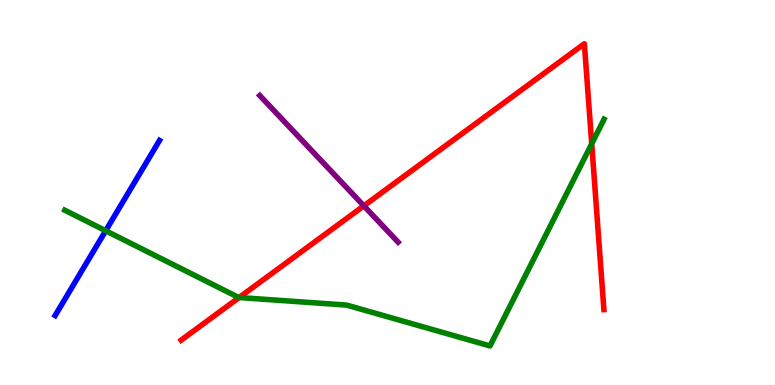[{'lines': ['blue', 'red'], 'intersections': []}, {'lines': ['green', 'red'], 'intersections': [{'x': 3.09, 'y': 2.27}, {'x': 7.64, 'y': 6.27}]}, {'lines': ['purple', 'red'], 'intersections': [{'x': 4.69, 'y': 4.65}]}, {'lines': ['blue', 'green'], 'intersections': [{'x': 1.36, 'y': 4.01}]}, {'lines': ['blue', 'purple'], 'intersections': []}, {'lines': ['green', 'purple'], 'intersections': []}]